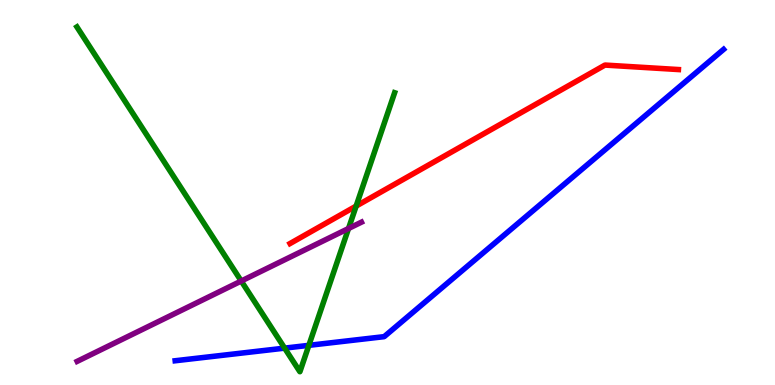[{'lines': ['blue', 'red'], 'intersections': []}, {'lines': ['green', 'red'], 'intersections': [{'x': 4.6, 'y': 4.65}]}, {'lines': ['purple', 'red'], 'intersections': []}, {'lines': ['blue', 'green'], 'intersections': [{'x': 3.67, 'y': 0.958}, {'x': 3.99, 'y': 1.03}]}, {'lines': ['blue', 'purple'], 'intersections': []}, {'lines': ['green', 'purple'], 'intersections': [{'x': 3.11, 'y': 2.7}, {'x': 4.5, 'y': 4.07}]}]